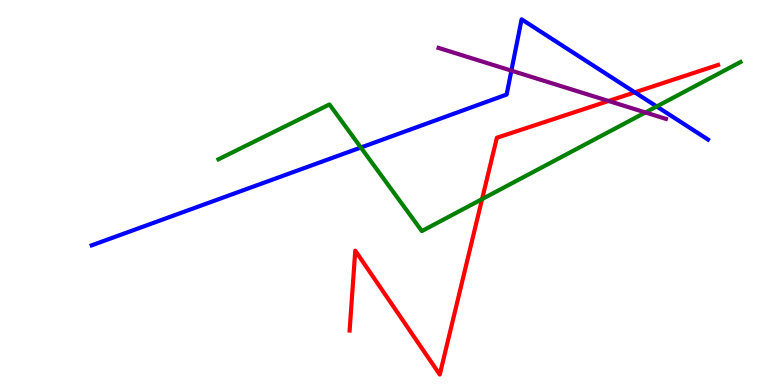[{'lines': ['blue', 'red'], 'intersections': [{'x': 8.19, 'y': 7.6}]}, {'lines': ['green', 'red'], 'intersections': [{'x': 6.22, 'y': 4.83}]}, {'lines': ['purple', 'red'], 'intersections': [{'x': 7.85, 'y': 7.38}]}, {'lines': ['blue', 'green'], 'intersections': [{'x': 4.66, 'y': 6.17}, {'x': 8.47, 'y': 7.23}]}, {'lines': ['blue', 'purple'], 'intersections': [{'x': 6.6, 'y': 8.17}]}, {'lines': ['green', 'purple'], 'intersections': [{'x': 8.33, 'y': 7.08}]}]